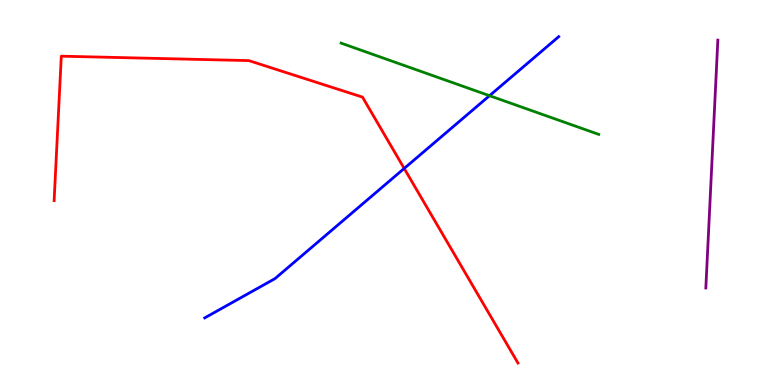[{'lines': ['blue', 'red'], 'intersections': [{'x': 5.22, 'y': 5.62}]}, {'lines': ['green', 'red'], 'intersections': []}, {'lines': ['purple', 'red'], 'intersections': []}, {'lines': ['blue', 'green'], 'intersections': [{'x': 6.32, 'y': 7.51}]}, {'lines': ['blue', 'purple'], 'intersections': []}, {'lines': ['green', 'purple'], 'intersections': []}]